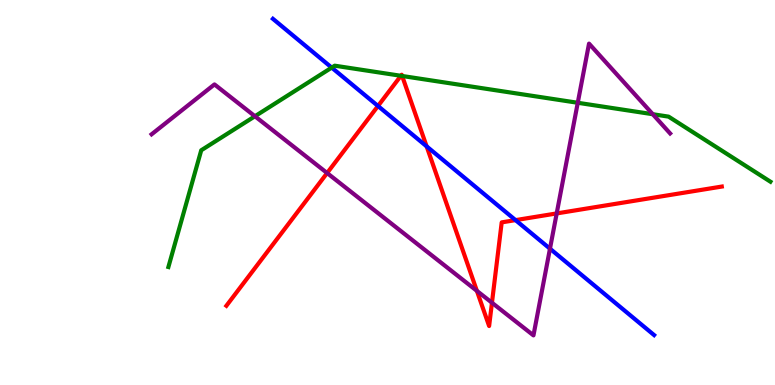[{'lines': ['blue', 'red'], 'intersections': [{'x': 4.88, 'y': 7.25}, {'x': 5.5, 'y': 6.2}, {'x': 6.65, 'y': 4.28}]}, {'lines': ['green', 'red'], 'intersections': [{'x': 5.17, 'y': 8.03}, {'x': 5.19, 'y': 8.03}]}, {'lines': ['purple', 'red'], 'intersections': [{'x': 4.22, 'y': 5.51}, {'x': 6.15, 'y': 2.44}, {'x': 6.35, 'y': 2.14}, {'x': 7.18, 'y': 4.46}]}, {'lines': ['blue', 'green'], 'intersections': [{'x': 4.28, 'y': 8.24}]}, {'lines': ['blue', 'purple'], 'intersections': [{'x': 7.1, 'y': 3.54}]}, {'lines': ['green', 'purple'], 'intersections': [{'x': 3.29, 'y': 6.98}, {'x': 7.46, 'y': 7.33}, {'x': 8.42, 'y': 7.03}]}]